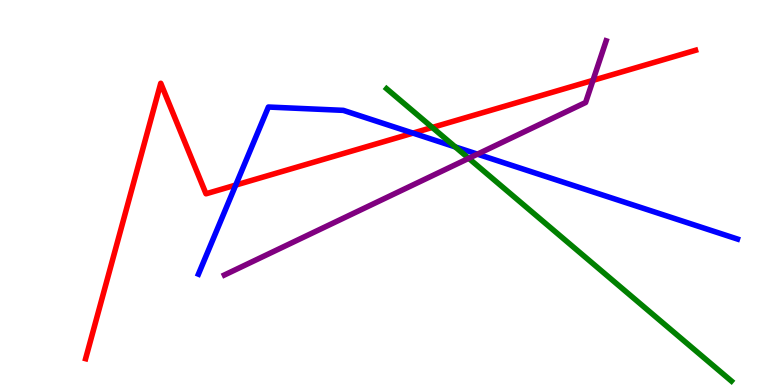[{'lines': ['blue', 'red'], 'intersections': [{'x': 3.04, 'y': 5.19}, {'x': 5.33, 'y': 6.54}]}, {'lines': ['green', 'red'], 'intersections': [{'x': 5.58, 'y': 6.69}]}, {'lines': ['purple', 'red'], 'intersections': [{'x': 7.65, 'y': 7.91}]}, {'lines': ['blue', 'green'], 'intersections': [{'x': 5.87, 'y': 6.18}]}, {'lines': ['blue', 'purple'], 'intersections': [{'x': 6.16, 'y': 6.0}]}, {'lines': ['green', 'purple'], 'intersections': [{'x': 6.05, 'y': 5.89}]}]